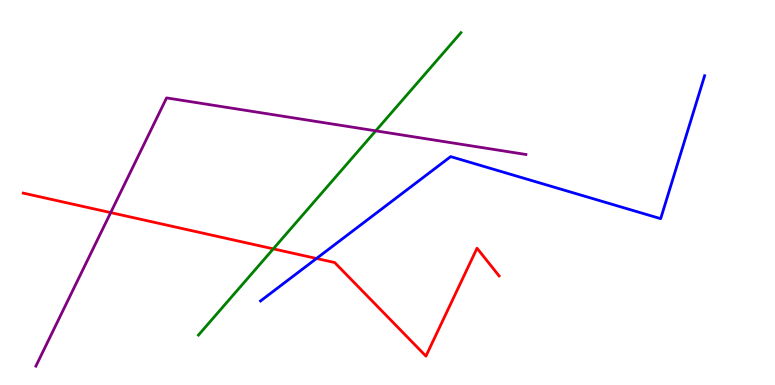[{'lines': ['blue', 'red'], 'intersections': [{'x': 4.08, 'y': 3.29}]}, {'lines': ['green', 'red'], 'intersections': [{'x': 3.53, 'y': 3.54}]}, {'lines': ['purple', 'red'], 'intersections': [{'x': 1.43, 'y': 4.48}]}, {'lines': ['blue', 'green'], 'intersections': []}, {'lines': ['blue', 'purple'], 'intersections': []}, {'lines': ['green', 'purple'], 'intersections': [{'x': 4.85, 'y': 6.6}]}]